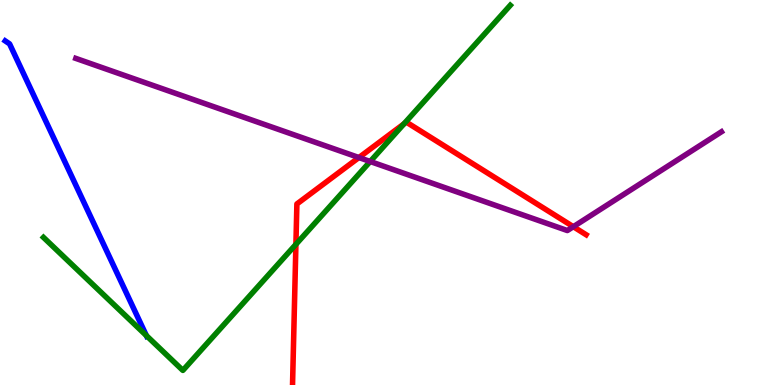[{'lines': ['blue', 'red'], 'intersections': []}, {'lines': ['green', 'red'], 'intersections': [{'x': 3.82, 'y': 3.65}, {'x': 5.21, 'y': 6.78}]}, {'lines': ['purple', 'red'], 'intersections': [{'x': 4.63, 'y': 5.91}, {'x': 7.4, 'y': 4.11}]}, {'lines': ['blue', 'green'], 'intersections': [{'x': 1.89, 'y': 1.28}]}, {'lines': ['blue', 'purple'], 'intersections': []}, {'lines': ['green', 'purple'], 'intersections': [{'x': 4.78, 'y': 5.81}]}]